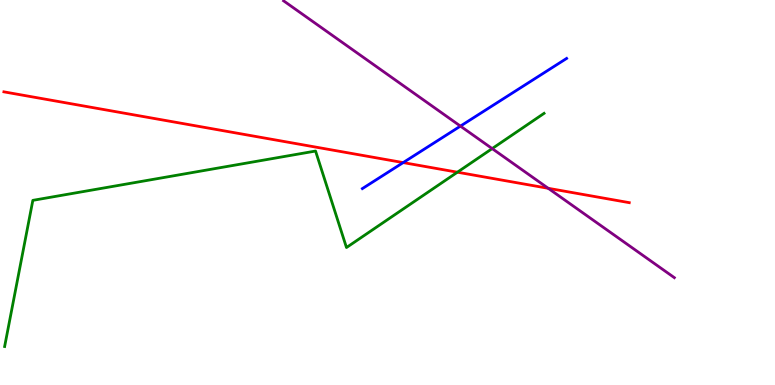[{'lines': ['blue', 'red'], 'intersections': [{'x': 5.2, 'y': 5.78}]}, {'lines': ['green', 'red'], 'intersections': [{'x': 5.9, 'y': 5.53}]}, {'lines': ['purple', 'red'], 'intersections': [{'x': 7.07, 'y': 5.11}]}, {'lines': ['blue', 'green'], 'intersections': []}, {'lines': ['blue', 'purple'], 'intersections': [{'x': 5.94, 'y': 6.72}]}, {'lines': ['green', 'purple'], 'intersections': [{'x': 6.35, 'y': 6.14}]}]